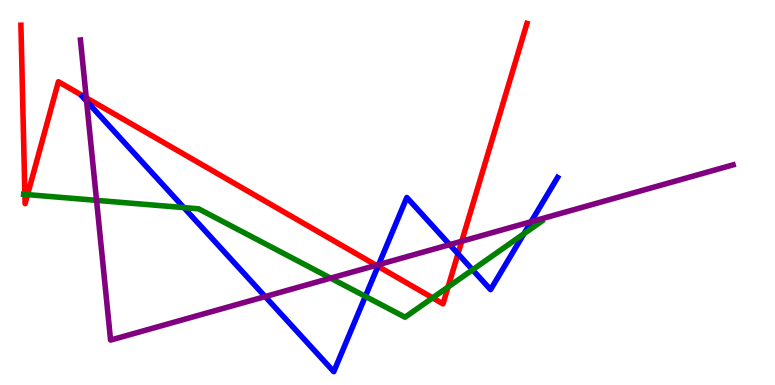[{'lines': ['blue', 'red'], 'intersections': [{'x': 4.88, 'y': 3.08}, {'x': 5.91, 'y': 3.41}]}, {'lines': ['green', 'red'], 'intersections': [{'x': 0.321, 'y': 4.95}, {'x': 0.356, 'y': 4.94}, {'x': 5.58, 'y': 2.26}, {'x': 5.78, 'y': 2.55}]}, {'lines': ['purple', 'red'], 'intersections': [{'x': 1.11, 'y': 7.46}, {'x': 4.85, 'y': 3.11}, {'x': 5.96, 'y': 3.73}]}, {'lines': ['blue', 'green'], 'intersections': [{'x': 2.37, 'y': 4.61}, {'x': 4.71, 'y': 2.3}, {'x': 6.1, 'y': 2.99}, {'x': 6.76, 'y': 3.93}]}, {'lines': ['blue', 'purple'], 'intersections': [{'x': 1.12, 'y': 7.37}, {'x': 3.42, 'y': 2.3}, {'x': 4.89, 'y': 3.13}, {'x': 5.8, 'y': 3.65}, {'x': 6.85, 'y': 4.24}]}, {'lines': ['green', 'purple'], 'intersections': [{'x': 1.25, 'y': 4.8}, {'x': 4.27, 'y': 2.78}]}]